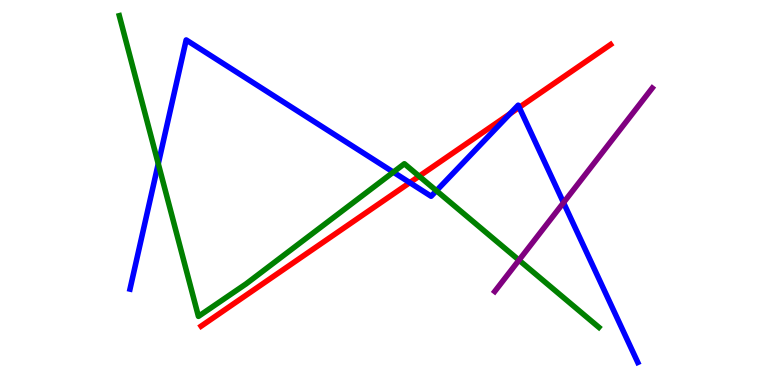[{'lines': ['blue', 'red'], 'intersections': [{'x': 5.29, 'y': 5.26}, {'x': 6.58, 'y': 7.05}, {'x': 6.7, 'y': 7.21}]}, {'lines': ['green', 'red'], 'intersections': [{'x': 5.41, 'y': 5.42}]}, {'lines': ['purple', 'red'], 'intersections': []}, {'lines': ['blue', 'green'], 'intersections': [{'x': 2.04, 'y': 5.75}, {'x': 5.08, 'y': 5.53}, {'x': 5.63, 'y': 5.05}]}, {'lines': ['blue', 'purple'], 'intersections': [{'x': 7.27, 'y': 4.74}]}, {'lines': ['green', 'purple'], 'intersections': [{'x': 6.7, 'y': 3.24}]}]